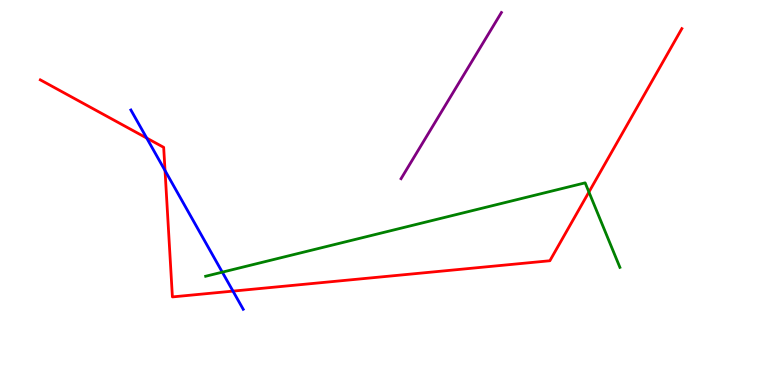[{'lines': ['blue', 'red'], 'intersections': [{'x': 1.89, 'y': 6.41}, {'x': 2.13, 'y': 5.57}, {'x': 3.01, 'y': 2.44}]}, {'lines': ['green', 'red'], 'intersections': [{'x': 7.6, 'y': 5.01}]}, {'lines': ['purple', 'red'], 'intersections': []}, {'lines': ['blue', 'green'], 'intersections': [{'x': 2.87, 'y': 2.93}]}, {'lines': ['blue', 'purple'], 'intersections': []}, {'lines': ['green', 'purple'], 'intersections': []}]